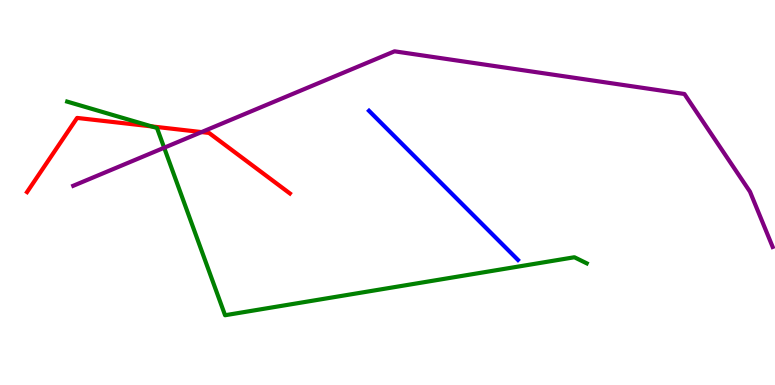[{'lines': ['blue', 'red'], 'intersections': []}, {'lines': ['green', 'red'], 'intersections': [{'x': 1.96, 'y': 6.72}]}, {'lines': ['purple', 'red'], 'intersections': [{'x': 2.6, 'y': 6.57}]}, {'lines': ['blue', 'green'], 'intersections': []}, {'lines': ['blue', 'purple'], 'intersections': []}, {'lines': ['green', 'purple'], 'intersections': [{'x': 2.12, 'y': 6.16}]}]